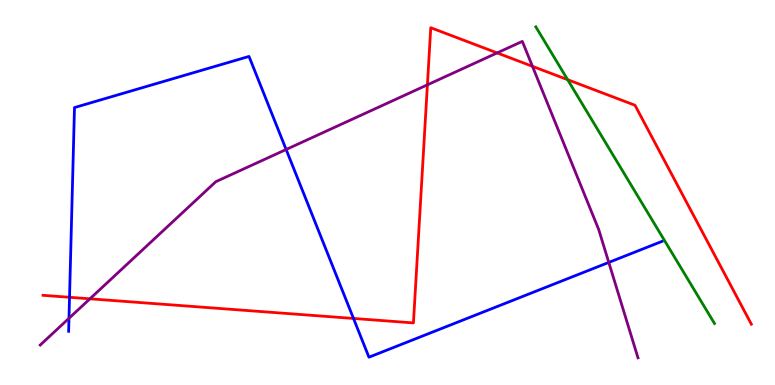[{'lines': ['blue', 'red'], 'intersections': [{'x': 0.897, 'y': 2.28}, {'x': 4.56, 'y': 1.73}]}, {'lines': ['green', 'red'], 'intersections': [{'x': 7.32, 'y': 7.93}]}, {'lines': ['purple', 'red'], 'intersections': [{'x': 1.16, 'y': 2.24}, {'x': 5.51, 'y': 7.8}, {'x': 6.41, 'y': 8.63}, {'x': 6.87, 'y': 8.28}]}, {'lines': ['blue', 'green'], 'intersections': []}, {'lines': ['blue', 'purple'], 'intersections': [{'x': 0.89, 'y': 1.73}, {'x': 3.69, 'y': 6.12}, {'x': 7.86, 'y': 3.18}]}, {'lines': ['green', 'purple'], 'intersections': []}]